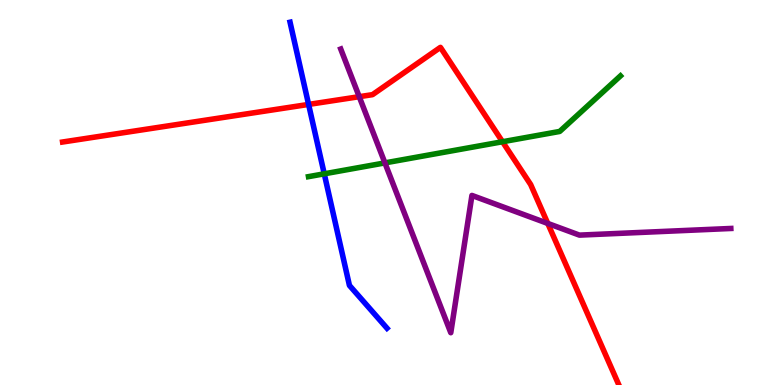[{'lines': ['blue', 'red'], 'intersections': [{'x': 3.98, 'y': 7.29}]}, {'lines': ['green', 'red'], 'intersections': [{'x': 6.48, 'y': 6.32}]}, {'lines': ['purple', 'red'], 'intersections': [{'x': 4.64, 'y': 7.49}, {'x': 7.07, 'y': 4.2}]}, {'lines': ['blue', 'green'], 'intersections': [{'x': 4.18, 'y': 5.49}]}, {'lines': ['blue', 'purple'], 'intersections': []}, {'lines': ['green', 'purple'], 'intersections': [{'x': 4.97, 'y': 5.77}]}]